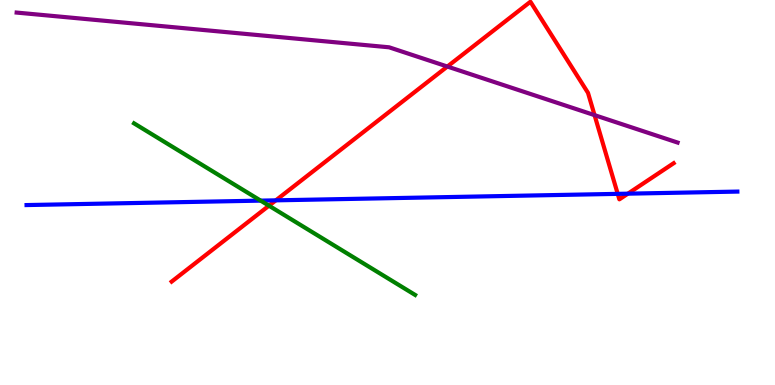[{'lines': ['blue', 'red'], 'intersections': [{'x': 3.56, 'y': 4.8}, {'x': 7.97, 'y': 4.96}, {'x': 8.1, 'y': 4.97}]}, {'lines': ['green', 'red'], 'intersections': [{'x': 3.47, 'y': 4.66}]}, {'lines': ['purple', 'red'], 'intersections': [{'x': 5.77, 'y': 8.27}, {'x': 7.67, 'y': 7.01}]}, {'lines': ['blue', 'green'], 'intersections': [{'x': 3.36, 'y': 4.79}]}, {'lines': ['blue', 'purple'], 'intersections': []}, {'lines': ['green', 'purple'], 'intersections': []}]